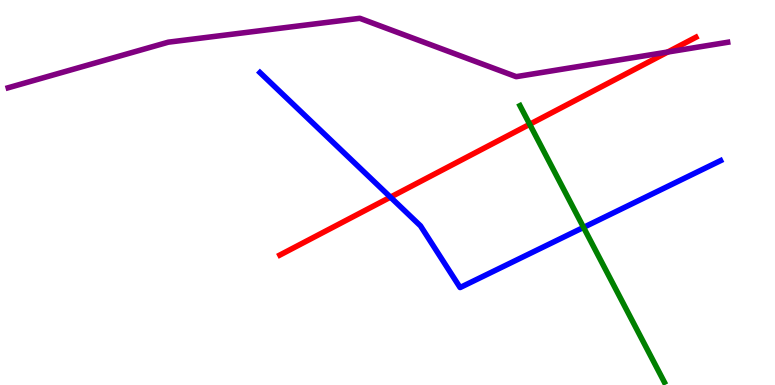[{'lines': ['blue', 'red'], 'intersections': [{'x': 5.04, 'y': 4.88}]}, {'lines': ['green', 'red'], 'intersections': [{'x': 6.83, 'y': 6.77}]}, {'lines': ['purple', 'red'], 'intersections': [{'x': 8.62, 'y': 8.65}]}, {'lines': ['blue', 'green'], 'intersections': [{'x': 7.53, 'y': 4.09}]}, {'lines': ['blue', 'purple'], 'intersections': []}, {'lines': ['green', 'purple'], 'intersections': []}]